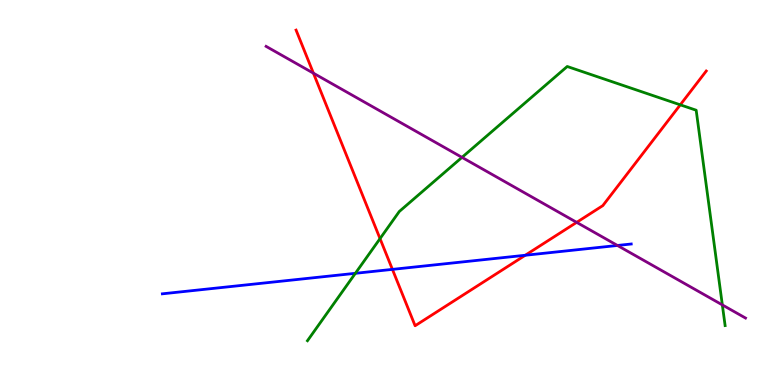[{'lines': ['blue', 'red'], 'intersections': [{'x': 5.06, 'y': 3.0}, {'x': 6.78, 'y': 3.37}]}, {'lines': ['green', 'red'], 'intersections': [{'x': 4.9, 'y': 3.8}, {'x': 8.78, 'y': 7.28}]}, {'lines': ['purple', 'red'], 'intersections': [{'x': 4.04, 'y': 8.1}, {'x': 7.44, 'y': 4.22}]}, {'lines': ['blue', 'green'], 'intersections': [{'x': 4.59, 'y': 2.9}]}, {'lines': ['blue', 'purple'], 'intersections': [{'x': 7.97, 'y': 3.62}]}, {'lines': ['green', 'purple'], 'intersections': [{'x': 5.96, 'y': 5.91}, {'x': 9.32, 'y': 2.08}]}]